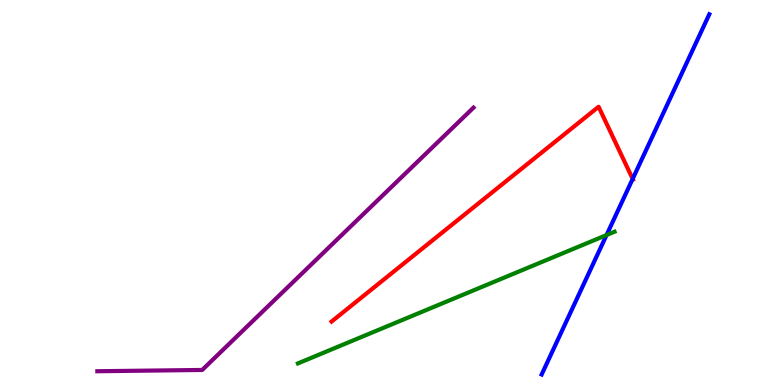[{'lines': ['blue', 'red'], 'intersections': [{'x': 8.16, 'y': 5.35}]}, {'lines': ['green', 'red'], 'intersections': []}, {'lines': ['purple', 'red'], 'intersections': []}, {'lines': ['blue', 'green'], 'intersections': [{'x': 7.83, 'y': 3.89}]}, {'lines': ['blue', 'purple'], 'intersections': []}, {'lines': ['green', 'purple'], 'intersections': []}]